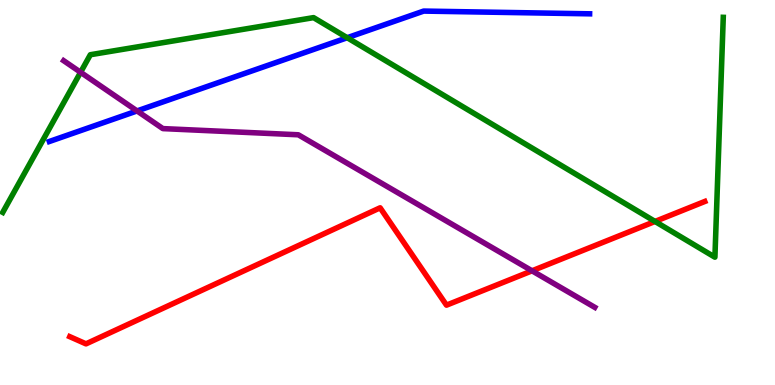[{'lines': ['blue', 'red'], 'intersections': []}, {'lines': ['green', 'red'], 'intersections': [{'x': 8.45, 'y': 4.25}]}, {'lines': ['purple', 'red'], 'intersections': [{'x': 6.86, 'y': 2.97}]}, {'lines': ['blue', 'green'], 'intersections': [{'x': 4.48, 'y': 9.02}]}, {'lines': ['blue', 'purple'], 'intersections': [{'x': 1.77, 'y': 7.12}]}, {'lines': ['green', 'purple'], 'intersections': [{'x': 1.04, 'y': 8.12}]}]